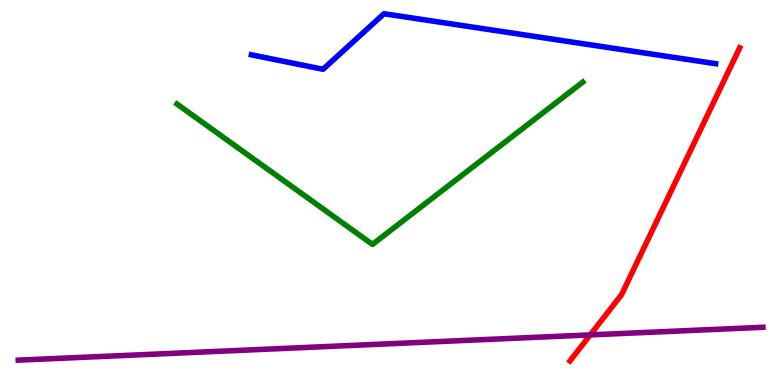[{'lines': ['blue', 'red'], 'intersections': []}, {'lines': ['green', 'red'], 'intersections': []}, {'lines': ['purple', 'red'], 'intersections': [{'x': 7.62, 'y': 1.3}]}, {'lines': ['blue', 'green'], 'intersections': []}, {'lines': ['blue', 'purple'], 'intersections': []}, {'lines': ['green', 'purple'], 'intersections': []}]